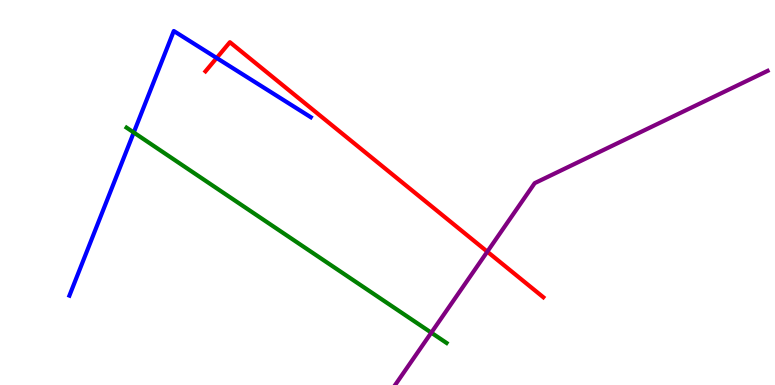[{'lines': ['blue', 'red'], 'intersections': [{'x': 2.8, 'y': 8.49}]}, {'lines': ['green', 'red'], 'intersections': []}, {'lines': ['purple', 'red'], 'intersections': [{'x': 6.29, 'y': 3.46}]}, {'lines': ['blue', 'green'], 'intersections': [{'x': 1.73, 'y': 6.56}]}, {'lines': ['blue', 'purple'], 'intersections': []}, {'lines': ['green', 'purple'], 'intersections': [{'x': 5.57, 'y': 1.36}]}]